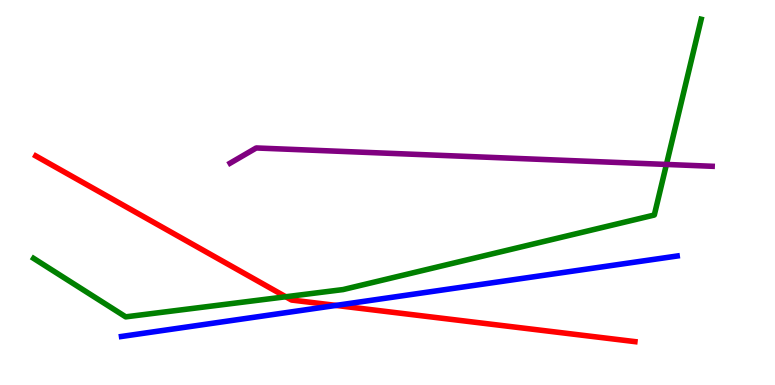[{'lines': ['blue', 'red'], 'intersections': [{'x': 4.34, 'y': 2.07}]}, {'lines': ['green', 'red'], 'intersections': [{'x': 3.69, 'y': 2.29}]}, {'lines': ['purple', 'red'], 'intersections': []}, {'lines': ['blue', 'green'], 'intersections': []}, {'lines': ['blue', 'purple'], 'intersections': []}, {'lines': ['green', 'purple'], 'intersections': [{'x': 8.6, 'y': 5.73}]}]